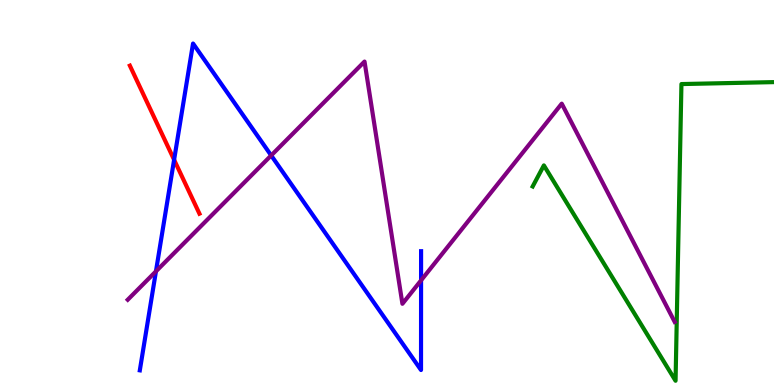[{'lines': ['blue', 'red'], 'intersections': [{'x': 2.25, 'y': 5.85}]}, {'lines': ['green', 'red'], 'intersections': []}, {'lines': ['purple', 'red'], 'intersections': []}, {'lines': ['blue', 'green'], 'intersections': []}, {'lines': ['blue', 'purple'], 'intersections': [{'x': 2.01, 'y': 2.95}, {'x': 3.5, 'y': 5.96}, {'x': 5.43, 'y': 2.72}]}, {'lines': ['green', 'purple'], 'intersections': []}]